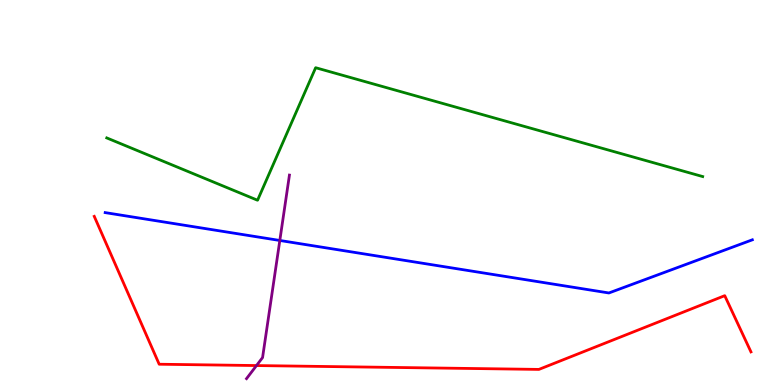[{'lines': ['blue', 'red'], 'intersections': []}, {'lines': ['green', 'red'], 'intersections': []}, {'lines': ['purple', 'red'], 'intersections': [{'x': 3.31, 'y': 0.505}]}, {'lines': ['blue', 'green'], 'intersections': []}, {'lines': ['blue', 'purple'], 'intersections': [{'x': 3.61, 'y': 3.75}]}, {'lines': ['green', 'purple'], 'intersections': []}]